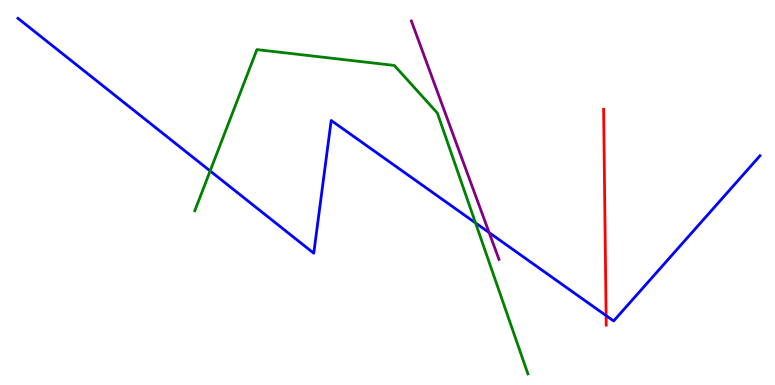[{'lines': ['blue', 'red'], 'intersections': [{'x': 7.82, 'y': 1.8}]}, {'lines': ['green', 'red'], 'intersections': []}, {'lines': ['purple', 'red'], 'intersections': []}, {'lines': ['blue', 'green'], 'intersections': [{'x': 2.71, 'y': 5.56}, {'x': 6.14, 'y': 4.21}]}, {'lines': ['blue', 'purple'], 'intersections': [{'x': 6.31, 'y': 3.96}]}, {'lines': ['green', 'purple'], 'intersections': []}]